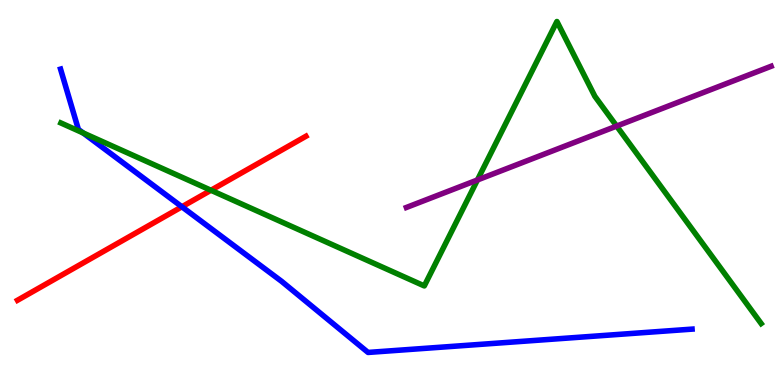[{'lines': ['blue', 'red'], 'intersections': [{'x': 2.35, 'y': 4.63}]}, {'lines': ['green', 'red'], 'intersections': [{'x': 2.72, 'y': 5.06}]}, {'lines': ['purple', 'red'], 'intersections': []}, {'lines': ['blue', 'green'], 'intersections': [{'x': 1.07, 'y': 6.55}]}, {'lines': ['blue', 'purple'], 'intersections': []}, {'lines': ['green', 'purple'], 'intersections': [{'x': 6.16, 'y': 5.33}, {'x': 7.96, 'y': 6.73}]}]